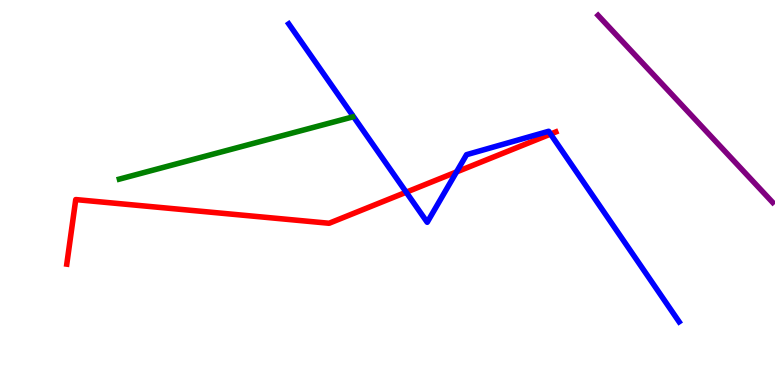[{'lines': ['blue', 'red'], 'intersections': [{'x': 5.24, 'y': 5.01}, {'x': 5.89, 'y': 5.53}, {'x': 7.1, 'y': 6.52}]}, {'lines': ['green', 'red'], 'intersections': []}, {'lines': ['purple', 'red'], 'intersections': []}, {'lines': ['blue', 'green'], 'intersections': []}, {'lines': ['blue', 'purple'], 'intersections': []}, {'lines': ['green', 'purple'], 'intersections': []}]